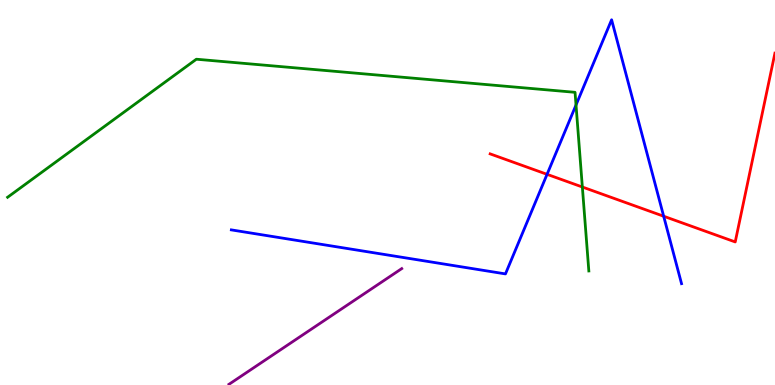[{'lines': ['blue', 'red'], 'intersections': [{'x': 7.06, 'y': 5.47}, {'x': 8.56, 'y': 4.38}]}, {'lines': ['green', 'red'], 'intersections': [{'x': 7.51, 'y': 5.14}]}, {'lines': ['purple', 'red'], 'intersections': []}, {'lines': ['blue', 'green'], 'intersections': [{'x': 7.43, 'y': 7.27}]}, {'lines': ['blue', 'purple'], 'intersections': []}, {'lines': ['green', 'purple'], 'intersections': []}]